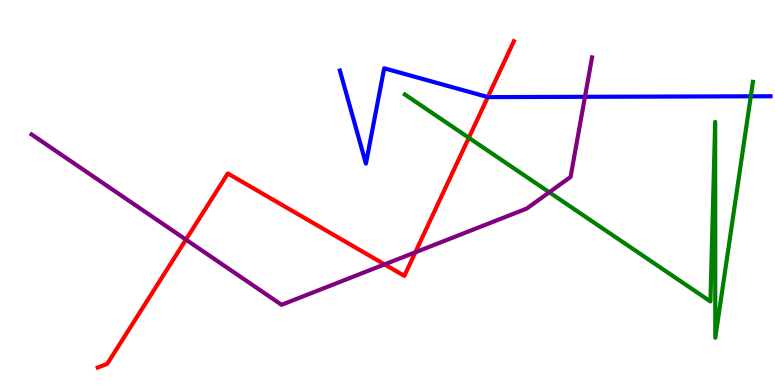[{'lines': ['blue', 'red'], 'intersections': [{'x': 6.29, 'y': 7.48}]}, {'lines': ['green', 'red'], 'intersections': [{'x': 6.05, 'y': 6.42}]}, {'lines': ['purple', 'red'], 'intersections': [{'x': 2.4, 'y': 3.78}, {'x': 4.96, 'y': 3.13}, {'x': 5.36, 'y': 3.45}]}, {'lines': ['blue', 'green'], 'intersections': [{'x': 9.69, 'y': 7.5}]}, {'lines': ['blue', 'purple'], 'intersections': [{'x': 7.55, 'y': 7.49}]}, {'lines': ['green', 'purple'], 'intersections': [{'x': 7.09, 'y': 5.01}]}]